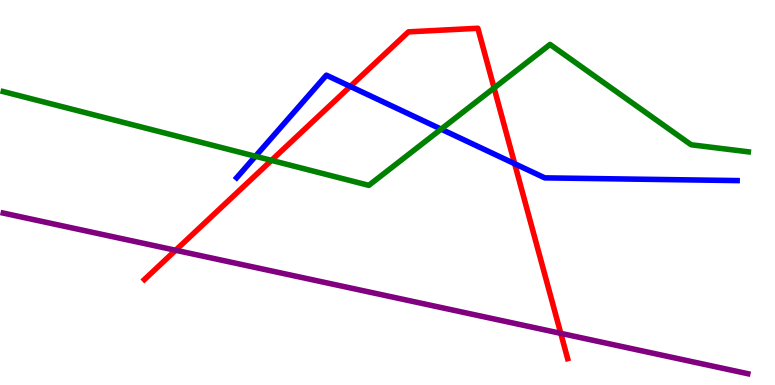[{'lines': ['blue', 'red'], 'intersections': [{'x': 4.52, 'y': 7.76}, {'x': 6.64, 'y': 5.75}]}, {'lines': ['green', 'red'], 'intersections': [{'x': 3.5, 'y': 5.83}, {'x': 6.38, 'y': 7.72}]}, {'lines': ['purple', 'red'], 'intersections': [{'x': 2.27, 'y': 3.5}, {'x': 7.24, 'y': 1.34}]}, {'lines': ['blue', 'green'], 'intersections': [{'x': 3.3, 'y': 5.94}, {'x': 5.69, 'y': 6.65}]}, {'lines': ['blue', 'purple'], 'intersections': []}, {'lines': ['green', 'purple'], 'intersections': []}]